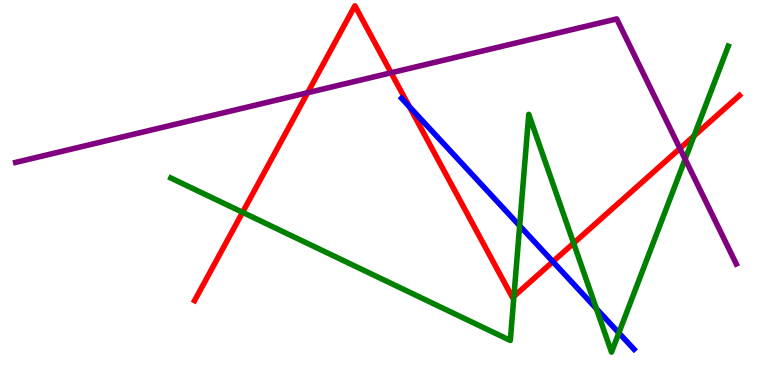[{'lines': ['blue', 'red'], 'intersections': [{'x': 5.28, 'y': 7.23}, {'x': 7.13, 'y': 3.2}]}, {'lines': ['green', 'red'], 'intersections': [{'x': 3.13, 'y': 4.48}, {'x': 6.63, 'y': 2.3}, {'x': 7.4, 'y': 3.68}, {'x': 8.96, 'y': 6.47}]}, {'lines': ['purple', 'red'], 'intersections': [{'x': 3.97, 'y': 7.59}, {'x': 5.05, 'y': 8.11}, {'x': 8.77, 'y': 6.14}]}, {'lines': ['blue', 'green'], 'intersections': [{'x': 6.71, 'y': 4.14}, {'x': 7.7, 'y': 1.98}, {'x': 7.99, 'y': 1.35}]}, {'lines': ['blue', 'purple'], 'intersections': []}, {'lines': ['green', 'purple'], 'intersections': [{'x': 8.84, 'y': 5.87}]}]